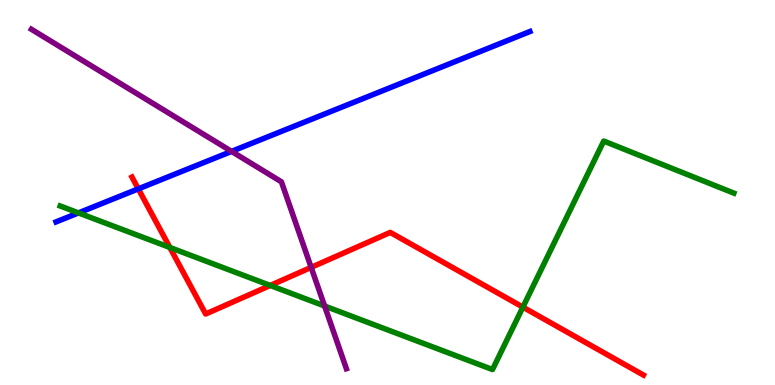[{'lines': ['blue', 'red'], 'intersections': [{'x': 1.78, 'y': 5.09}]}, {'lines': ['green', 'red'], 'intersections': [{'x': 2.19, 'y': 3.57}, {'x': 3.49, 'y': 2.59}, {'x': 6.75, 'y': 2.02}]}, {'lines': ['purple', 'red'], 'intersections': [{'x': 4.01, 'y': 3.06}]}, {'lines': ['blue', 'green'], 'intersections': [{'x': 1.01, 'y': 4.47}]}, {'lines': ['blue', 'purple'], 'intersections': [{'x': 2.99, 'y': 6.07}]}, {'lines': ['green', 'purple'], 'intersections': [{'x': 4.19, 'y': 2.05}]}]